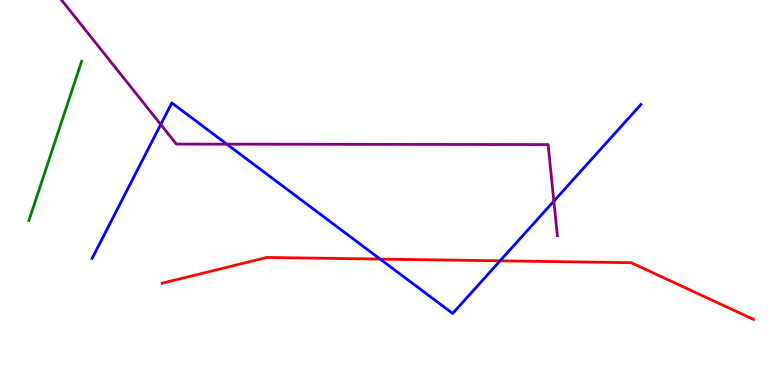[{'lines': ['blue', 'red'], 'intersections': [{'x': 4.91, 'y': 3.27}, {'x': 6.45, 'y': 3.23}]}, {'lines': ['green', 'red'], 'intersections': []}, {'lines': ['purple', 'red'], 'intersections': []}, {'lines': ['blue', 'green'], 'intersections': []}, {'lines': ['blue', 'purple'], 'intersections': [{'x': 2.07, 'y': 6.77}, {'x': 2.93, 'y': 6.26}, {'x': 7.15, 'y': 4.78}]}, {'lines': ['green', 'purple'], 'intersections': []}]